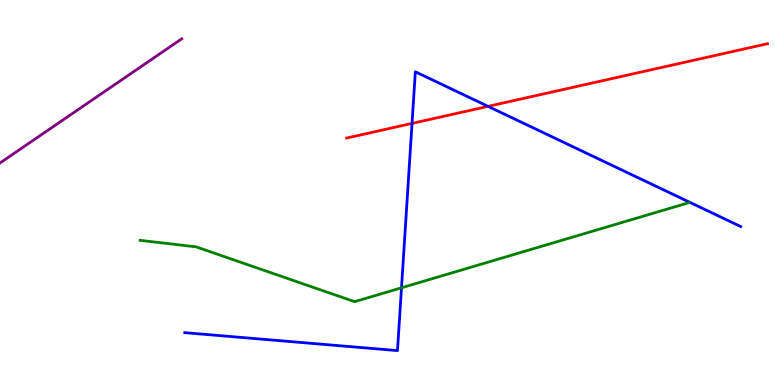[{'lines': ['blue', 'red'], 'intersections': [{'x': 5.32, 'y': 6.79}, {'x': 6.3, 'y': 7.24}]}, {'lines': ['green', 'red'], 'intersections': []}, {'lines': ['purple', 'red'], 'intersections': []}, {'lines': ['blue', 'green'], 'intersections': [{'x': 5.18, 'y': 2.52}]}, {'lines': ['blue', 'purple'], 'intersections': []}, {'lines': ['green', 'purple'], 'intersections': []}]